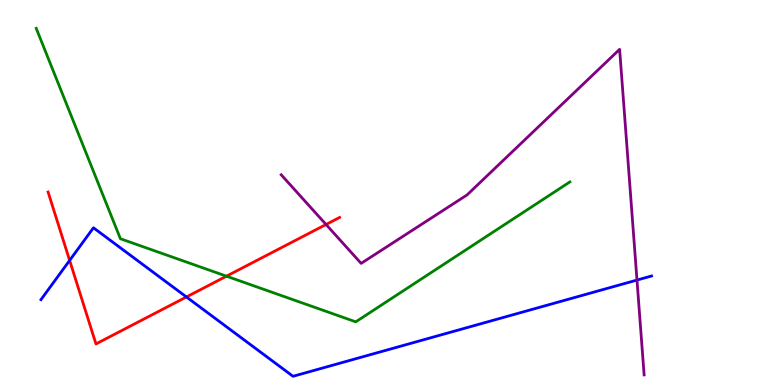[{'lines': ['blue', 'red'], 'intersections': [{'x': 0.899, 'y': 3.24}, {'x': 2.41, 'y': 2.29}]}, {'lines': ['green', 'red'], 'intersections': [{'x': 2.92, 'y': 2.83}]}, {'lines': ['purple', 'red'], 'intersections': [{'x': 4.21, 'y': 4.17}]}, {'lines': ['blue', 'green'], 'intersections': []}, {'lines': ['blue', 'purple'], 'intersections': [{'x': 8.22, 'y': 2.73}]}, {'lines': ['green', 'purple'], 'intersections': []}]